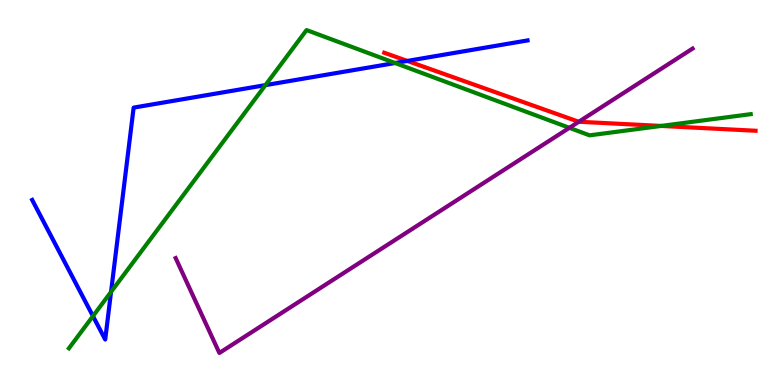[{'lines': ['blue', 'red'], 'intersections': [{'x': 5.26, 'y': 8.42}]}, {'lines': ['green', 'red'], 'intersections': [{'x': 8.53, 'y': 6.73}]}, {'lines': ['purple', 'red'], 'intersections': [{'x': 7.47, 'y': 6.84}]}, {'lines': ['blue', 'green'], 'intersections': [{'x': 1.2, 'y': 1.79}, {'x': 1.43, 'y': 2.42}, {'x': 3.42, 'y': 7.79}, {'x': 5.1, 'y': 8.36}]}, {'lines': ['blue', 'purple'], 'intersections': []}, {'lines': ['green', 'purple'], 'intersections': [{'x': 7.35, 'y': 6.68}]}]